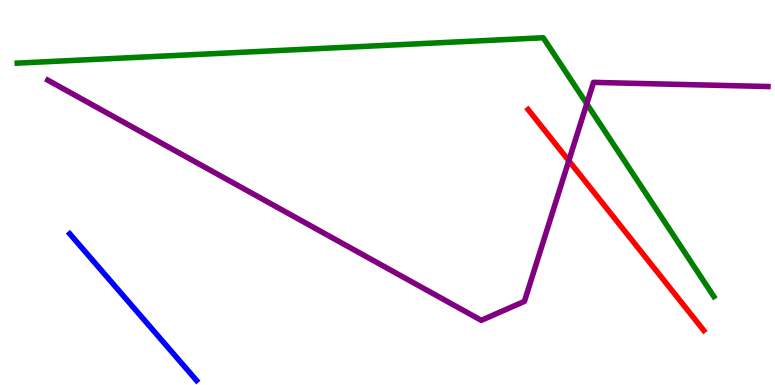[{'lines': ['blue', 'red'], 'intersections': []}, {'lines': ['green', 'red'], 'intersections': []}, {'lines': ['purple', 'red'], 'intersections': [{'x': 7.34, 'y': 5.83}]}, {'lines': ['blue', 'green'], 'intersections': []}, {'lines': ['blue', 'purple'], 'intersections': []}, {'lines': ['green', 'purple'], 'intersections': [{'x': 7.57, 'y': 7.3}]}]